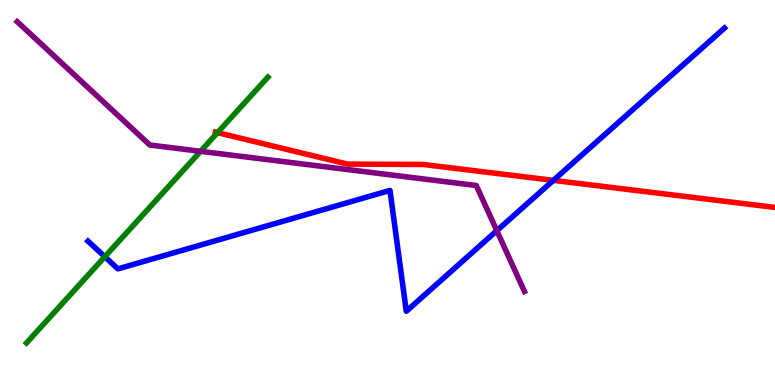[{'lines': ['blue', 'red'], 'intersections': [{'x': 7.14, 'y': 5.32}]}, {'lines': ['green', 'red'], 'intersections': [{'x': 2.81, 'y': 6.55}]}, {'lines': ['purple', 'red'], 'intersections': []}, {'lines': ['blue', 'green'], 'intersections': [{'x': 1.35, 'y': 3.33}]}, {'lines': ['blue', 'purple'], 'intersections': [{'x': 6.41, 'y': 4.01}]}, {'lines': ['green', 'purple'], 'intersections': [{'x': 2.59, 'y': 6.07}]}]